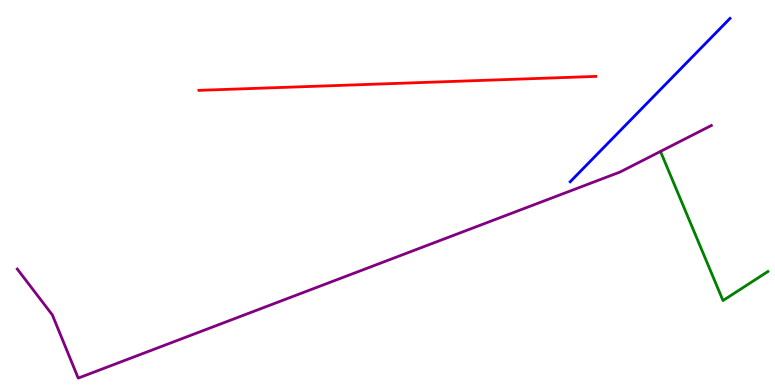[{'lines': ['blue', 'red'], 'intersections': []}, {'lines': ['green', 'red'], 'intersections': []}, {'lines': ['purple', 'red'], 'intersections': []}, {'lines': ['blue', 'green'], 'intersections': []}, {'lines': ['blue', 'purple'], 'intersections': []}, {'lines': ['green', 'purple'], 'intersections': []}]